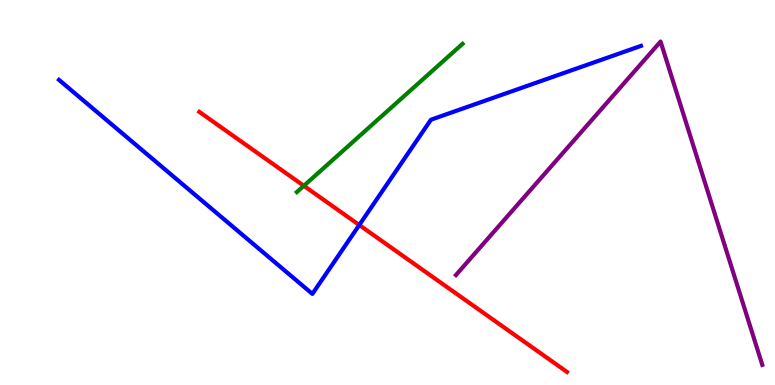[{'lines': ['blue', 'red'], 'intersections': [{'x': 4.64, 'y': 4.16}]}, {'lines': ['green', 'red'], 'intersections': [{'x': 3.92, 'y': 5.17}]}, {'lines': ['purple', 'red'], 'intersections': []}, {'lines': ['blue', 'green'], 'intersections': []}, {'lines': ['blue', 'purple'], 'intersections': []}, {'lines': ['green', 'purple'], 'intersections': []}]